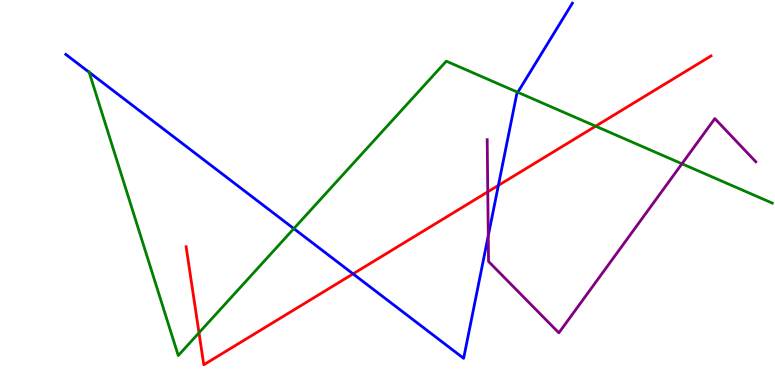[{'lines': ['blue', 'red'], 'intersections': [{'x': 4.56, 'y': 2.89}, {'x': 6.43, 'y': 5.18}]}, {'lines': ['green', 'red'], 'intersections': [{'x': 2.57, 'y': 1.36}, {'x': 7.69, 'y': 6.72}]}, {'lines': ['purple', 'red'], 'intersections': [{'x': 6.29, 'y': 5.02}]}, {'lines': ['blue', 'green'], 'intersections': [{'x': 1.15, 'y': 8.12}, {'x': 3.79, 'y': 4.06}, {'x': 6.68, 'y': 7.6}]}, {'lines': ['blue', 'purple'], 'intersections': [{'x': 6.3, 'y': 3.88}]}, {'lines': ['green', 'purple'], 'intersections': [{'x': 8.8, 'y': 5.75}]}]